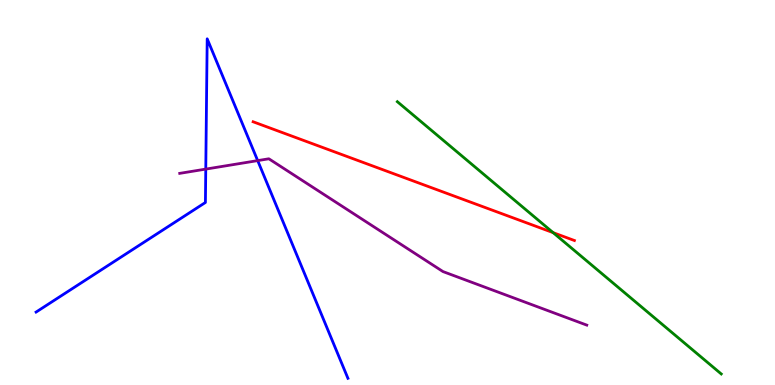[{'lines': ['blue', 'red'], 'intersections': []}, {'lines': ['green', 'red'], 'intersections': [{'x': 7.14, 'y': 3.96}]}, {'lines': ['purple', 'red'], 'intersections': []}, {'lines': ['blue', 'green'], 'intersections': []}, {'lines': ['blue', 'purple'], 'intersections': [{'x': 2.66, 'y': 5.61}, {'x': 3.32, 'y': 5.83}]}, {'lines': ['green', 'purple'], 'intersections': []}]